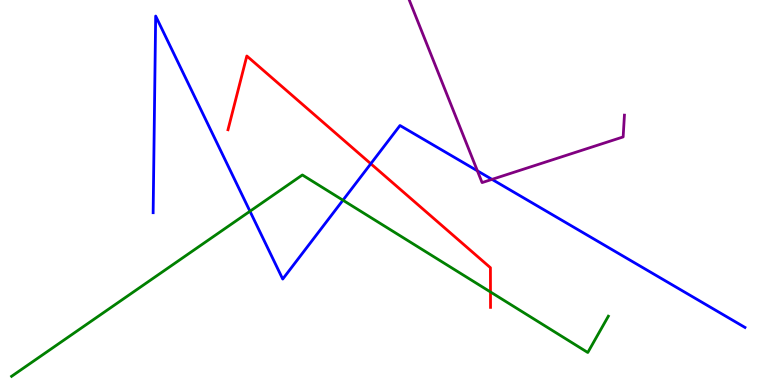[{'lines': ['blue', 'red'], 'intersections': [{'x': 4.78, 'y': 5.75}]}, {'lines': ['green', 'red'], 'intersections': [{'x': 6.33, 'y': 2.42}]}, {'lines': ['purple', 'red'], 'intersections': []}, {'lines': ['blue', 'green'], 'intersections': [{'x': 3.23, 'y': 4.51}, {'x': 4.43, 'y': 4.8}]}, {'lines': ['blue', 'purple'], 'intersections': [{'x': 6.16, 'y': 5.56}, {'x': 6.35, 'y': 5.34}]}, {'lines': ['green', 'purple'], 'intersections': []}]